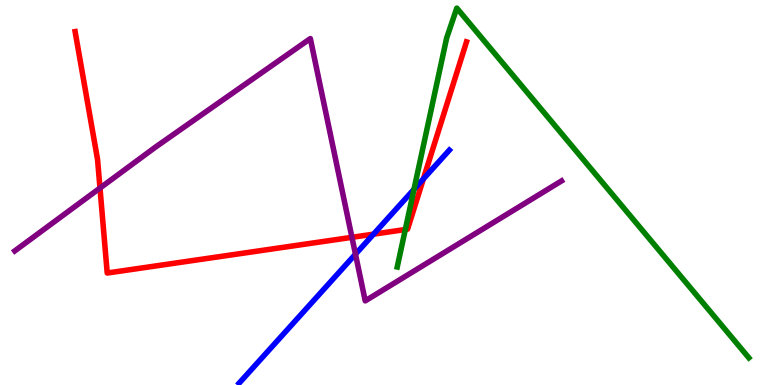[{'lines': ['blue', 'red'], 'intersections': [{'x': 4.82, 'y': 3.92}, {'x': 5.46, 'y': 5.35}]}, {'lines': ['green', 'red'], 'intersections': [{'x': 5.23, 'y': 4.04}]}, {'lines': ['purple', 'red'], 'intersections': [{'x': 1.29, 'y': 5.12}, {'x': 4.54, 'y': 3.84}]}, {'lines': ['blue', 'green'], 'intersections': [{'x': 5.34, 'y': 5.08}]}, {'lines': ['blue', 'purple'], 'intersections': [{'x': 4.59, 'y': 3.4}]}, {'lines': ['green', 'purple'], 'intersections': []}]